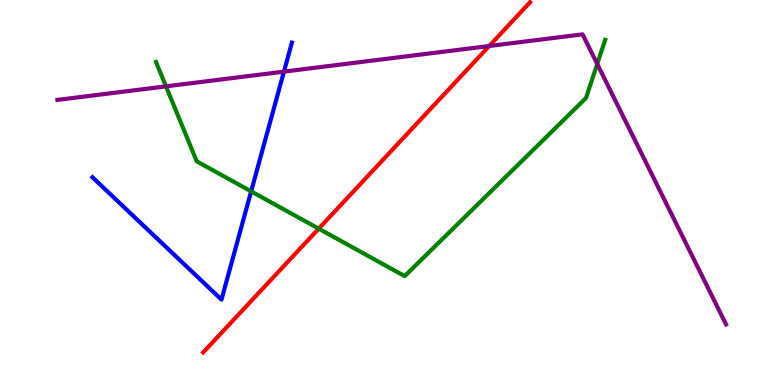[{'lines': ['blue', 'red'], 'intersections': []}, {'lines': ['green', 'red'], 'intersections': [{'x': 4.11, 'y': 4.06}]}, {'lines': ['purple', 'red'], 'intersections': [{'x': 6.31, 'y': 8.81}]}, {'lines': ['blue', 'green'], 'intersections': [{'x': 3.24, 'y': 5.03}]}, {'lines': ['blue', 'purple'], 'intersections': [{'x': 3.66, 'y': 8.14}]}, {'lines': ['green', 'purple'], 'intersections': [{'x': 2.14, 'y': 7.76}, {'x': 7.71, 'y': 8.34}]}]